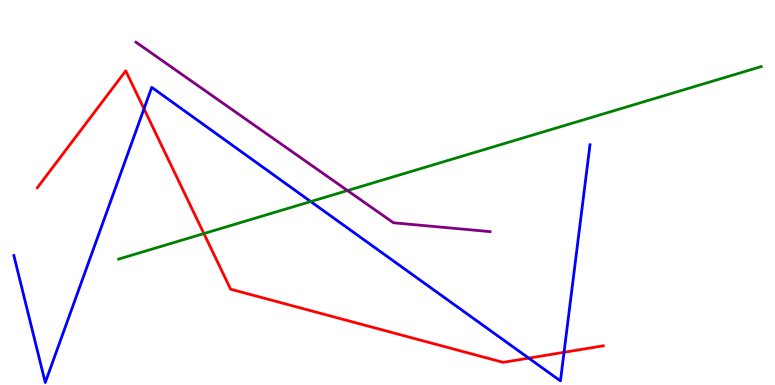[{'lines': ['blue', 'red'], 'intersections': [{'x': 1.86, 'y': 7.17}, {'x': 6.82, 'y': 0.698}, {'x': 7.28, 'y': 0.85}]}, {'lines': ['green', 'red'], 'intersections': [{'x': 2.63, 'y': 3.93}]}, {'lines': ['purple', 'red'], 'intersections': []}, {'lines': ['blue', 'green'], 'intersections': [{'x': 4.01, 'y': 4.76}]}, {'lines': ['blue', 'purple'], 'intersections': []}, {'lines': ['green', 'purple'], 'intersections': [{'x': 4.48, 'y': 5.05}]}]